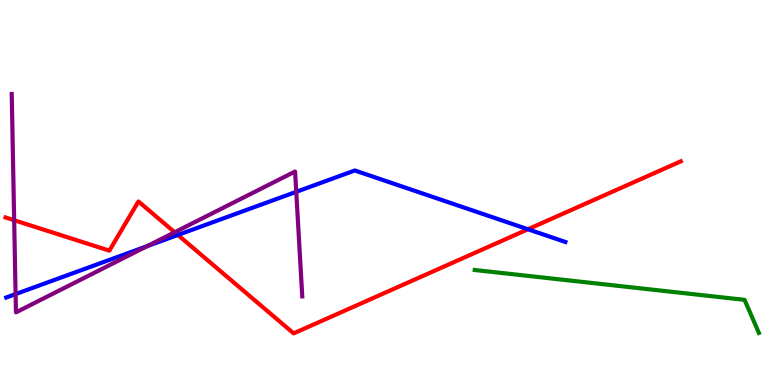[{'lines': ['blue', 'red'], 'intersections': [{'x': 2.29, 'y': 3.9}, {'x': 6.81, 'y': 4.05}]}, {'lines': ['green', 'red'], 'intersections': []}, {'lines': ['purple', 'red'], 'intersections': [{'x': 0.183, 'y': 4.28}, {'x': 2.25, 'y': 3.97}]}, {'lines': ['blue', 'green'], 'intersections': []}, {'lines': ['blue', 'purple'], 'intersections': [{'x': 0.201, 'y': 2.36}, {'x': 1.9, 'y': 3.61}, {'x': 3.82, 'y': 5.02}]}, {'lines': ['green', 'purple'], 'intersections': []}]